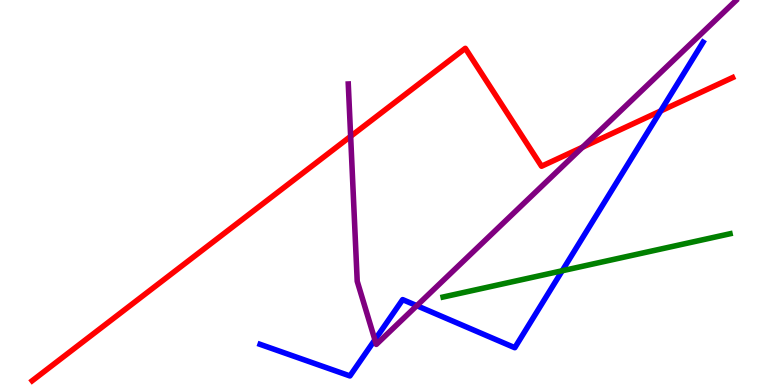[{'lines': ['blue', 'red'], 'intersections': [{'x': 8.52, 'y': 7.12}]}, {'lines': ['green', 'red'], 'intersections': []}, {'lines': ['purple', 'red'], 'intersections': [{'x': 4.52, 'y': 6.46}, {'x': 7.52, 'y': 6.18}]}, {'lines': ['blue', 'green'], 'intersections': [{'x': 7.25, 'y': 2.97}]}, {'lines': ['blue', 'purple'], 'intersections': [{'x': 4.84, 'y': 1.17}, {'x': 5.38, 'y': 2.06}]}, {'lines': ['green', 'purple'], 'intersections': []}]